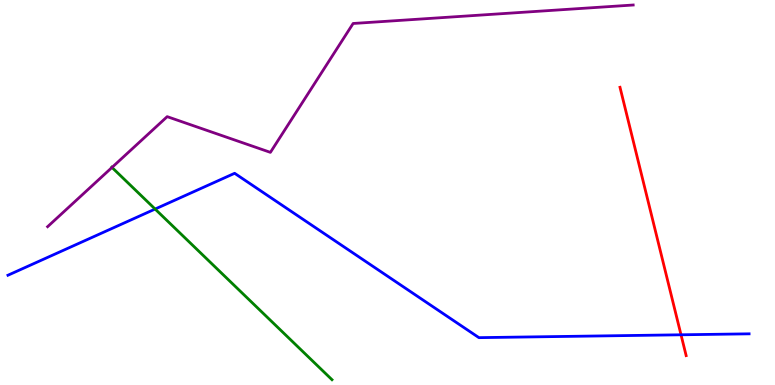[{'lines': ['blue', 'red'], 'intersections': [{'x': 8.79, 'y': 1.3}]}, {'lines': ['green', 'red'], 'intersections': []}, {'lines': ['purple', 'red'], 'intersections': []}, {'lines': ['blue', 'green'], 'intersections': [{'x': 2.0, 'y': 4.57}]}, {'lines': ['blue', 'purple'], 'intersections': []}, {'lines': ['green', 'purple'], 'intersections': [{'x': 1.44, 'y': 5.65}]}]